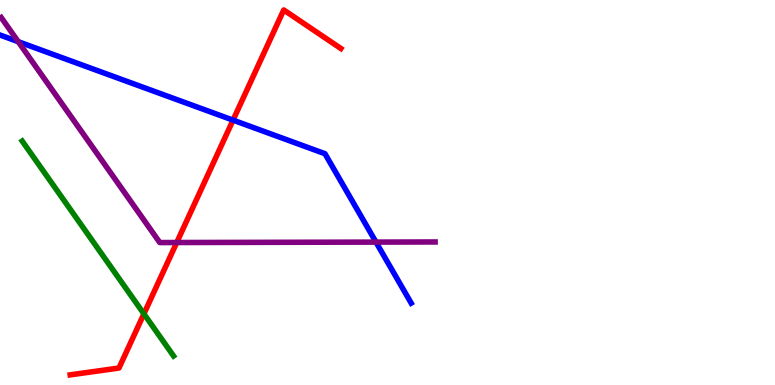[{'lines': ['blue', 'red'], 'intersections': [{'x': 3.01, 'y': 6.88}]}, {'lines': ['green', 'red'], 'intersections': [{'x': 1.86, 'y': 1.85}]}, {'lines': ['purple', 'red'], 'intersections': [{'x': 2.28, 'y': 3.7}]}, {'lines': ['blue', 'green'], 'intersections': []}, {'lines': ['blue', 'purple'], 'intersections': [{'x': 0.235, 'y': 8.92}, {'x': 4.85, 'y': 3.71}]}, {'lines': ['green', 'purple'], 'intersections': []}]